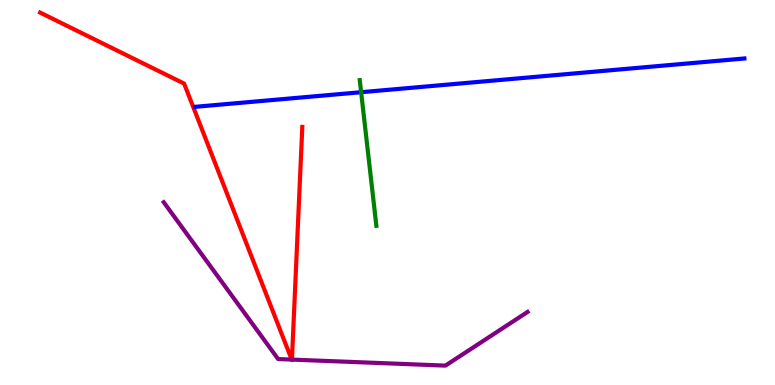[{'lines': ['blue', 'red'], 'intersections': []}, {'lines': ['green', 'red'], 'intersections': []}, {'lines': ['purple', 'red'], 'intersections': [{'x': 3.76, 'y': 0.66}, {'x': 3.77, 'y': 0.66}]}, {'lines': ['blue', 'green'], 'intersections': [{'x': 4.66, 'y': 7.6}]}, {'lines': ['blue', 'purple'], 'intersections': []}, {'lines': ['green', 'purple'], 'intersections': []}]